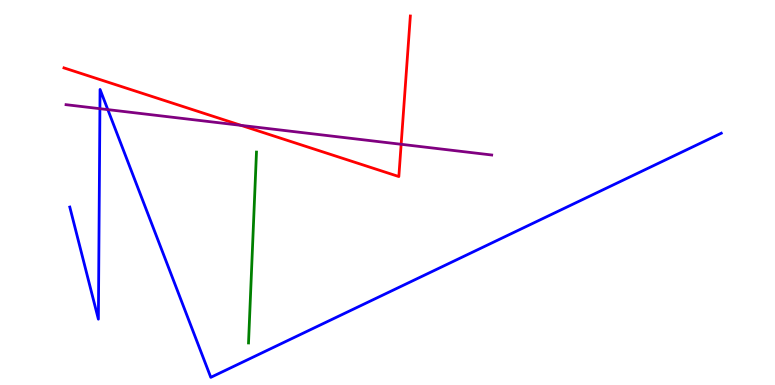[{'lines': ['blue', 'red'], 'intersections': []}, {'lines': ['green', 'red'], 'intersections': []}, {'lines': ['purple', 'red'], 'intersections': [{'x': 3.11, 'y': 6.74}, {'x': 5.18, 'y': 6.25}]}, {'lines': ['blue', 'green'], 'intersections': []}, {'lines': ['blue', 'purple'], 'intersections': [{'x': 1.29, 'y': 7.18}, {'x': 1.39, 'y': 7.15}]}, {'lines': ['green', 'purple'], 'intersections': []}]